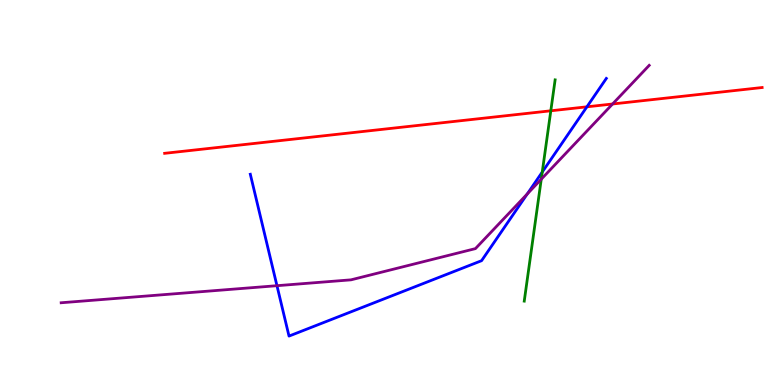[{'lines': ['blue', 'red'], 'intersections': [{'x': 7.57, 'y': 7.23}]}, {'lines': ['green', 'red'], 'intersections': [{'x': 7.11, 'y': 7.12}]}, {'lines': ['purple', 'red'], 'intersections': [{'x': 7.9, 'y': 7.3}]}, {'lines': ['blue', 'green'], 'intersections': [{'x': 7.0, 'y': 5.53}]}, {'lines': ['blue', 'purple'], 'intersections': [{'x': 3.57, 'y': 2.58}, {'x': 6.8, 'y': 4.96}]}, {'lines': ['green', 'purple'], 'intersections': [{'x': 6.98, 'y': 5.35}]}]